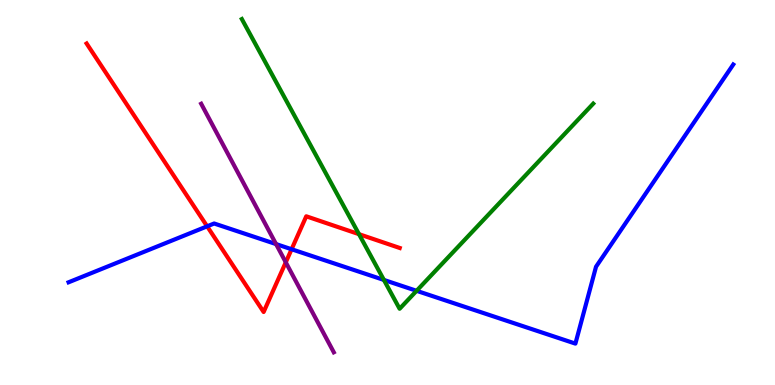[{'lines': ['blue', 'red'], 'intersections': [{'x': 2.67, 'y': 4.12}, {'x': 3.76, 'y': 3.53}]}, {'lines': ['green', 'red'], 'intersections': [{'x': 4.63, 'y': 3.92}]}, {'lines': ['purple', 'red'], 'intersections': [{'x': 3.69, 'y': 3.19}]}, {'lines': ['blue', 'green'], 'intersections': [{'x': 4.95, 'y': 2.73}, {'x': 5.38, 'y': 2.45}]}, {'lines': ['blue', 'purple'], 'intersections': [{'x': 3.56, 'y': 3.66}]}, {'lines': ['green', 'purple'], 'intersections': []}]